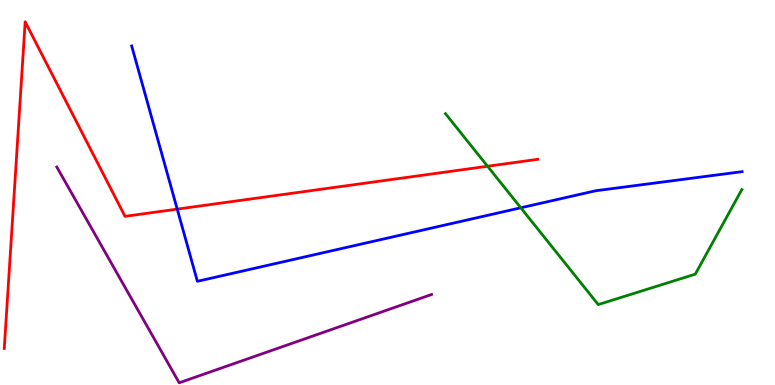[{'lines': ['blue', 'red'], 'intersections': [{'x': 2.29, 'y': 4.57}]}, {'lines': ['green', 'red'], 'intersections': [{'x': 6.29, 'y': 5.68}]}, {'lines': ['purple', 'red'], 'intersections': []}, {'lines': ['blue', 'green'], 'intersections': [{'x': 6.72, 'y': 4.6}]}, {'lines': ['blue', 'purple'], 'intersections': []}, {'lines': ['green', 'purple'], 'intersections': []}]